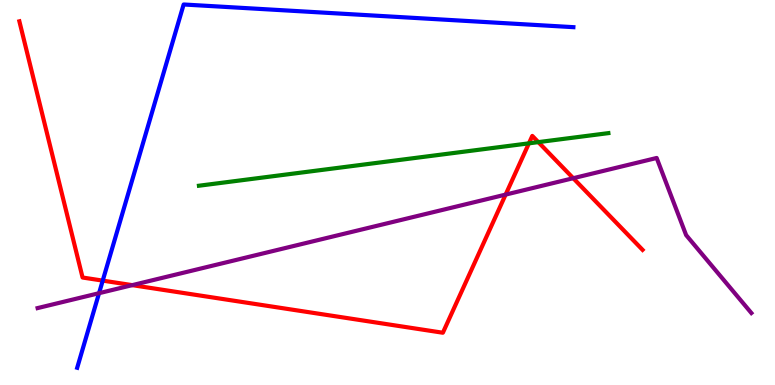[{'lines': ['blue', 'red'], 'intersections': [{'x': 1.33, 'y': 2.71}]}, {'lines': ['green', 'red'], 'intersections': [{'x': 6.82, 'y': 6.28}, {'x': 6.95, 'y': 6.31}]}, {'lines': ['purple', 'red'], 'intersections': [{'x': 1.71, 'y': 2.59}, {'x': 6.52, 'y': 4.95}, {'x': 7.4, 'y': 5.37}]}, {'lines': ['blue', 'green'], 'intersections': []}, {'lines': ['blue', 'purple'], 'intersections': [{'x': 1.28, 'y': 2.38}]}, {'lines': ['green', 'purple'], 'intersections': []}]